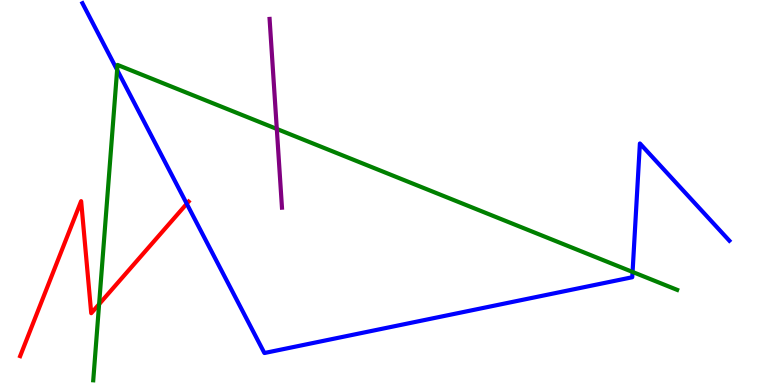[{'lines': ['blue', 'red'], 'intersections': [{'x': 2.41, 'y': 4.71}]}, {'lines': ['green', 'red'], 'intersections': [{'x': 1.28, 'y': 2.1}]}, {'lines': ['purple', 'red'], 'intersections': []}, {'lines': ['blue', 'green'], 'intersections': [{'x': 1.51, 'y': 8.18}, {'x': 8.16, 'y': 2.94}]}, {'lines': ['blue', 'purple'], 'intersections': []}, {'lines': ['green', 'purple'], 'intersections': [{'x': 3.57, 'y': 6.65}]}]